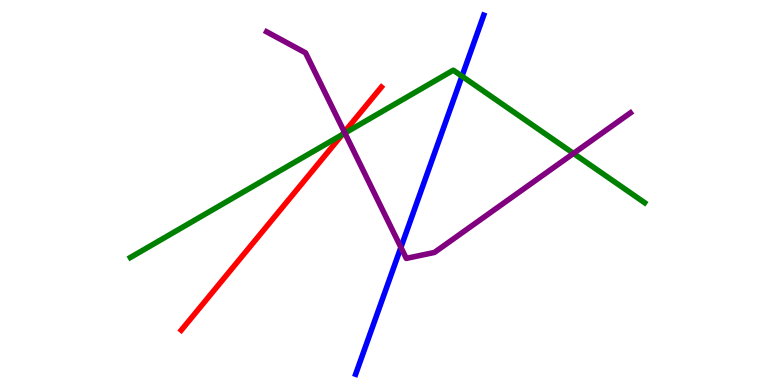[{'lines': ['blue', 'red'], 'intersections': []}, {'lines': ['green', 'red'], 'intersections': [{'x': 4.42, 'y': 6.5}]}, {'lines': ['purple', 'red'], 'intersections': [{'x': 4.44, 'y': 6.57}]}, {'lines': ['blue', 'green'], 'intersections': [{'x': 5.96, 'y': 8.02}]}, {'lines': ['blue', 'purple'], 'intersections': [{'x': 5.17, 'y': 3.57}]}, {'lines': ['green', 'purple'], 'intersections': [{'x': 4.45, 'y': 6.54}, {'x': 7.4, 'y': 6.01}]}]